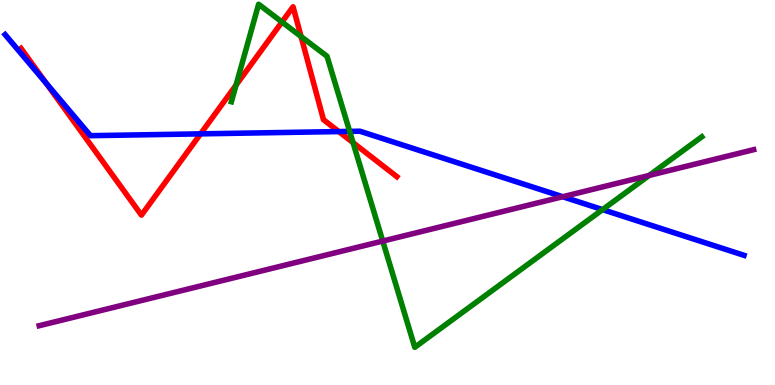[{'lines': ['blue', 'red'], 'intersections': [{'x': 0.597, 'y': 7.84}, {'x': 2.59, 'y': 6.52}, {'x': 4.37, 'y': 6.58}]}, {'lines': ['green', 'red'], 'intersections': [{'x': 3.05, 'y': 7.79}, {'x': 3.64, 'y': 9.43}, {'x': 3.88, 'y': 9.05}, {'x': 4.56, 'y': 6.29}]}, {'lines': ['purple', 'red'], 'intersections': []}, {'lines': ['blue', 'green'], 'intersections': [{'x': 4.51, 'y': 6.59}, {'x': 7.77, 'y': 4.56}]}, {'lines': ['blue', 'purple'], 'intersections': [{'x': 7.26, 'y': 4.89}]}, {'lines': ['green', 'purple'], 'intersections': [{'x': 4.94, 'y': 3.74}, {'x': 8.38, 'y': 5.44}]}]